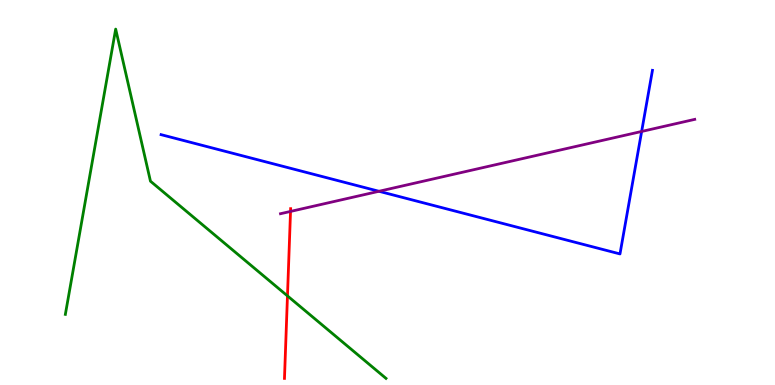[{'lines': ['blue', 'red'], 'intersections': []}, {'lines': ['green', 'red'], 'intersections': [{'x': 3.71, 'y': 2.31}]}, {'lines': ['purple', 'red'], 'intersections': [{'x': 3.75, 'y': 4.51}]}, {'lines': ['blue', 'green'], 'intersections': []}, {'lines': ['blue', 'purple'], 'intersections': [{'x': 4.89, 'y': 5.03}, {'x': 8.28, 'y': 6.59}]}, {'lines': ['green', 'purple'], 'intersections': []}]